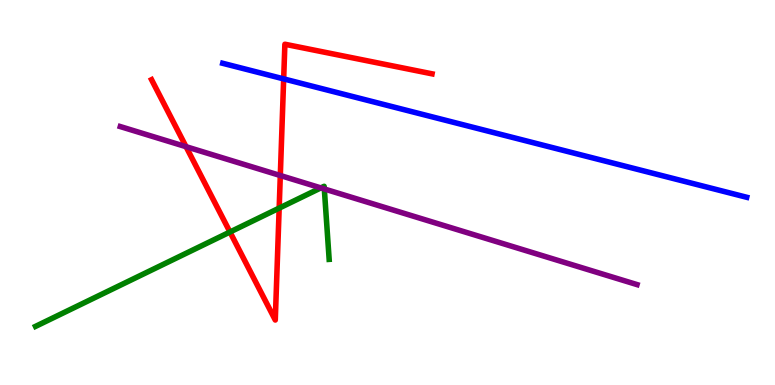[{'lines': ['blue', 'red'], 'intersections': [{'x': 3.66, 'y': 7.95}]}, {'lines': ['green', 'red'], 'intersections': [{'x': 2.97, 'y': 3.97}, {'x': 3.6, 'y': 4.59}]}, {'lines': ['purple', 'red'], 'intersections': [{'x': 2.4, 'y': 6.19}, {'x': 3.62, 'y': 5.44}]}, {'lines': ['blue', 'green'], 'intersections': []}, {'lines': ['blue', 'purple'], 'intersections': []}, {'lines': ['green', 'purple'], 'intersections': [{'x': 4.14, 'y': 5.12}, {'x': 4.18, 'y': 5.09}]}]